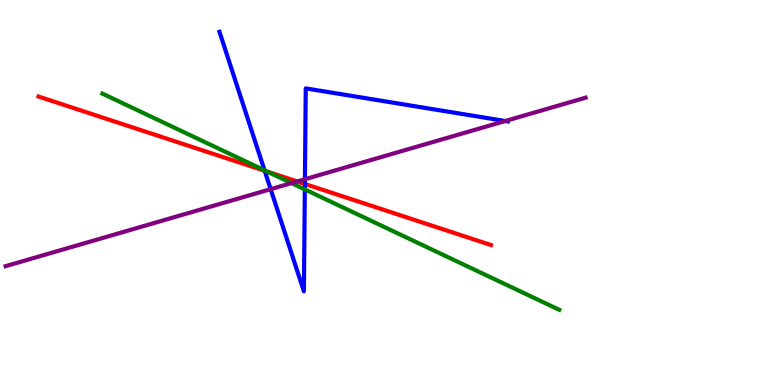[{'lines': ['blue', 'red'], 'intersections': [{'x': 3.42, 'y': 5.56}, {'x': 3.93, 'y': 5.22}]}, {'lines': ['green', 'red'], 'intersections': [{'x': 3.45, 'y': 5.54}]}, {'lines': ['purple', 'red'], 'intersections': [{'x': 3.84, 'y': 5.29}]}, {'lines': ['blue', 'green'], 'intersections': [{'x': 3.41, 'y': 5.58}, {'x': 3.93, 'y': 5.08}]}, {'lines': ['blue', 'purple'], 'intersections': [{'x': 3.49, 'y': 5.09}, {'x': 3.93, 'y': 5.34}, {'x': 6.52, 'y': 6.86}]}, {'lines': ['green', 'purple'], 'intersections': [{'x': 3.76, 'y': 5.24}]}]